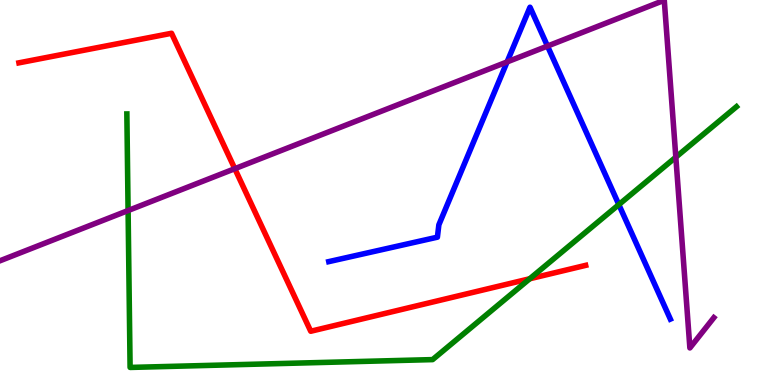[{'lines': ['blue', 'red'], 'intersections': []}, {'lines': ['green', 'red'], 'intersections': [{'x': 6.84, 'y': 2.76}]}, {'lines': ['purple', 'red'], 'intersections': [{'x': 3.03, 'y': 5.62}]}, {'lines': ['blue', 'green'], 'intersections': [{'x': 7.98, 'y': 4.69}]}, {'lines': ['blue', 'purple'], 'intersections': [{'x': 6.54, 'y': 8.39}, {'x': 7.06, 'y': 8.8}]}, {'lines': ['green', 'purple'], 'intersections': [{'x': 1.65, 'y': 4.53}, {'x': 8.72, 'y': 5.92}]}]